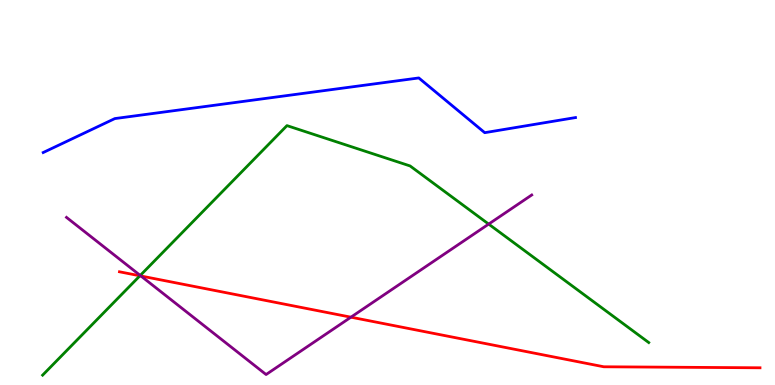[{'lines': ['blue', 'red'], 'intersections': []}, {'lines': ['green', 'red'], 'intersections': [{'x': 1.81, 'y': 2.84}]}, {'lines': ['purple', 'red'], 'intersections': [{'x': 1.82, 'y': 2.83}, {'x': 4.53, 'y': 1.76}]}, {'lines': ['blue', 'green'], 'intersections': []}, {'lines': ['blue', 'purple'], 'intersections': []}, {'lines': ['green', 'purple'], 'intersections': [{'x': 1.81, 'y': 2.85}, {'x': 6.31, 'y': 4.18}]}]